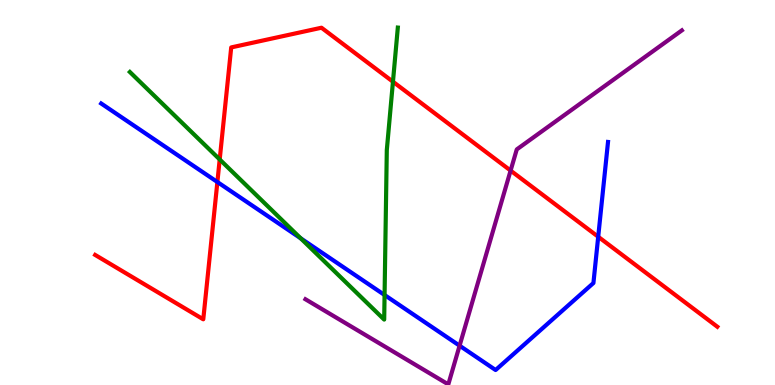[{'lines': ['blue', 'red'], 'intersections': [{'x': 2.8, 'y': 5.27}, {'x': 7.72, 'y': 3.85}]}, {'lines': ['green', 'red'], 'intersections': [{'x': 2.83, 'y': 5.86}, {'x': 5.07, 'y': 7.88}]}, {'lines': ['purple', 'red'], 'intersections': [{'x': 6.59, 'y': 5.57}]}, {'lines': ['blue', 'green'], 'intersections': [{'x': 3.88, 'y': 3.81}, {'x': 4.96, 'y': 2.34}]}, {'lines': ['blue', 'purple'], 'intersections': [{'x': 5.93, 'y': 1.02}]}, {'lines': ['green', 'purple'], 'intersections': []}]